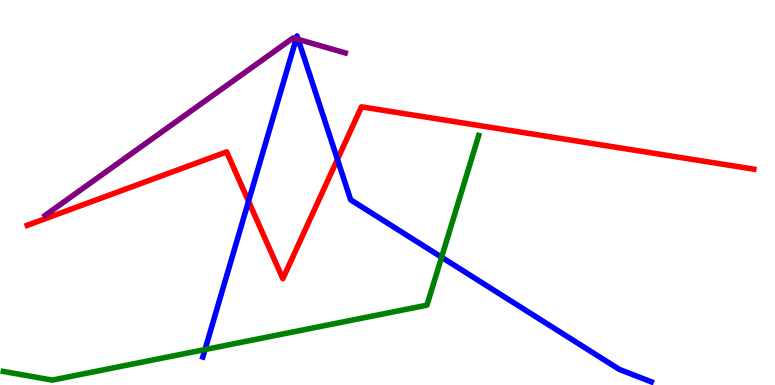[{'lines': ['blue', 'red'], 'intersections': [{'x': 3.21, 'y': 4.77}, {'x': 4.35, 'y': 5.86}]}, {'lines': ['green', 'red'], 'intersections': []}, {'lines': ['purple', 'red'], 'intersections': []}, {'lines': ['blue', 'green'], 'intersections': [{'x': 2.65, 'y': 0.921}, {'x': 5.7, 'y': 3.32}]}, {'lines': ['blue', 'purple'], 'intersections': [{'x': 3.82, 'y': 8.99}, {'x': 3.85, 'y': 8.98}]}, {'lines': ['green', 'purple'], 'intersections': []}]